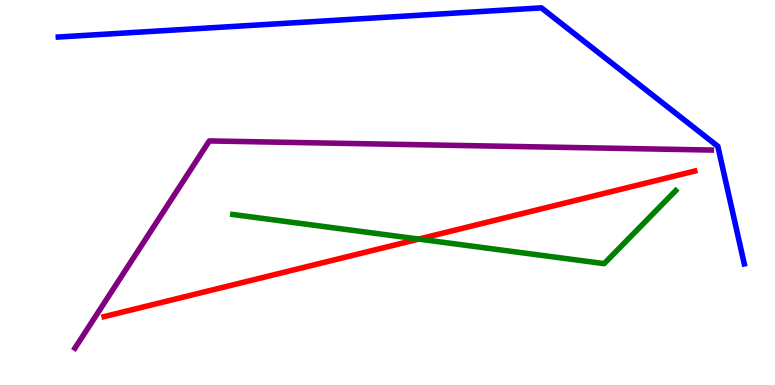[{'lines': ['blue', 'red'], 'intersections': []}, {'lines': ['green', 'red'], 'intersections': [{'x': 5.4, 'y': 3.79}]}, {'lines': ['purple', 'red'], 'intersections': []}, {'lines': ['blue', 'green'], 'intersections': []}, {'lines': ['blue', 'purple'], 'intersections': []}, {'lines': ['green', 'purple'], 'intersections': []}]